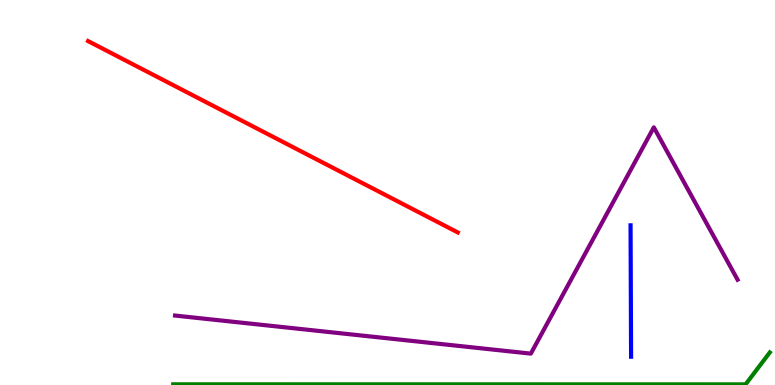[{'lines': ['blue', 'red'], 'intersections': []}, {'lines': ['green', 'red'], 'intersections': []}, {'lines': ['purple', 'red'], 'intersections': []}, {'lines': ['blue', 'green'], 'intersections': []}, {'lines': ['blue', 'purple'], 'intersections': []}, {'lines': ['green', 'purple'], 'intersections': []}]